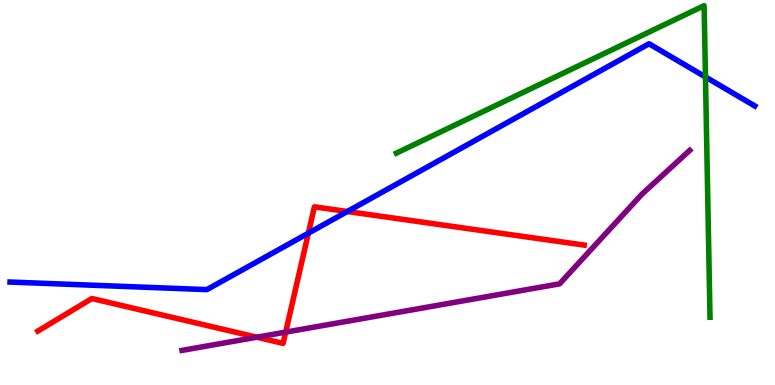[{'lines': ['blue', 'red'], 'intersections': [{'x': 3.98, 'y': 3.94}, {'x': 4.48, 'y': 4.51}]}, {'lines': ['green', 'red'], 'intersections': []}, {'lines': ['purple', 'red'], 'intersections': [{'x': 3.31, 'y': 1.24}, {'x': 3.69, 'y': 1.37}]}, {'lines': ['blue', 'green'], 'intersections': [{'x': 9.1, 'y': 8.0}]}, {'lines': ['blue', 'purple'], 'intersections': []}, {'lines': ['green', 'purple'], 'intersections': []}]